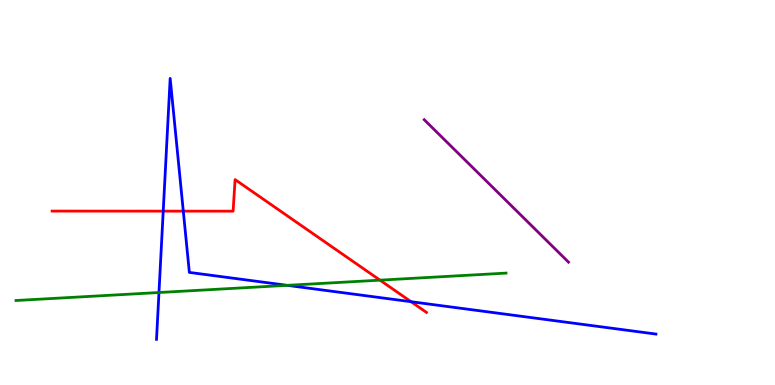[{'lines': ['blue', 'red'], 'intersections': [{'x': 2.11, 'y': 4.52}, {'x': 2.37, 'y': 4.52}, {'x': 5.3, 'y': 2.16}]}, {'lines': ['green', 'red'], 'intersections': [{'x': 4.9, 'y': 2.72}]}, {'lines': ['purple', 'red'], 'intersections': []}, {'lines': ['blue', 'green'], 'intersections': [{'x': 2.05, 'y': 2.4}, {'x': 3.71, 'y': 2.59}]}, {'lines': ['blue', 'purple'], 'intersections': []}, {'lines': ['green', 'purple'], 'intersections': []}]